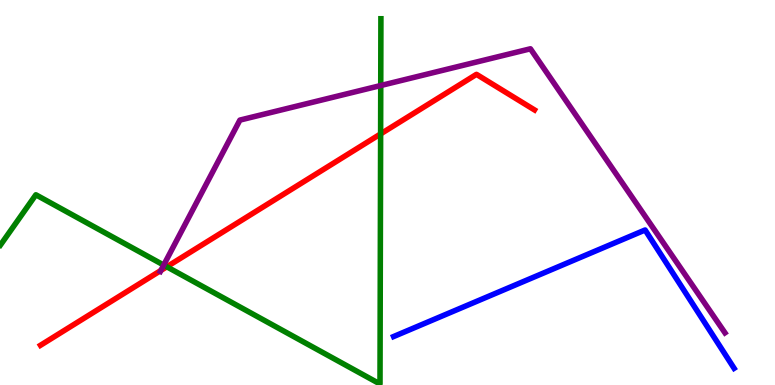[{'lines': ['blue', 'red'], 'intersections': []}, {'lines': ['green', 'red'], 'intersections': [{'x': 2.15, 'y': 3.07}, {'x': 4.91, 'y': 6.52}]}, {'lines': ['purple', 'red'], 'intersections': [{'x': 2.08, 'y': 2.98}]}, {'lines': ['blue', 'green'], 'intersections': []}, {'lines': ['blue', 'purple'], 'intersections': []}, {'lines': ['green', 'purple'], 'intersections': [{'x': 2.11, 'y': 3.11}, {'x': 4.91, 'y': 7.78}]}]